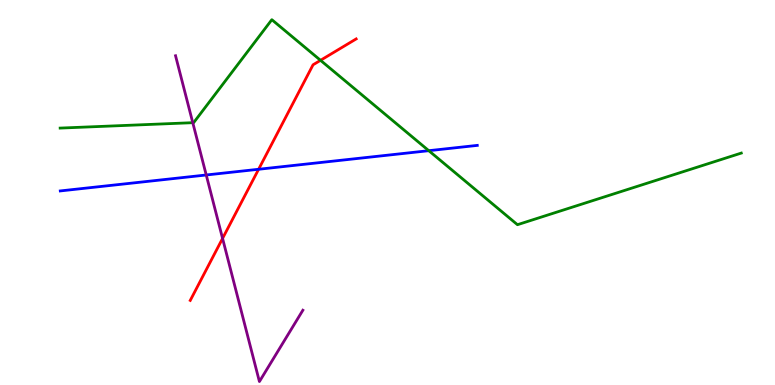[{'lines': ['blue', 'red'], 'intersections': [{'x': 3.34, 'y': 5.6}]}, {'lines': ['green', 'red'], 'intersections': [{'x': 4.14, 'y': 8.43}]}, {'lines': ['purple', 'red'], 'intersections': [{'x': 2.87, 'y': 3.81}]}, {'lines': ['blue', 'green'], 'intersections': [{'x': 5.53, 'y': 6.09}]}, {'lines': ['blue', 'purple'], 'intersections': [{'x': 2.66, 'y': 5.45}]}, {'lines': ['green', 'purple'], 'intersections': [{'x': 2.49, 'y': 6.81}]}]